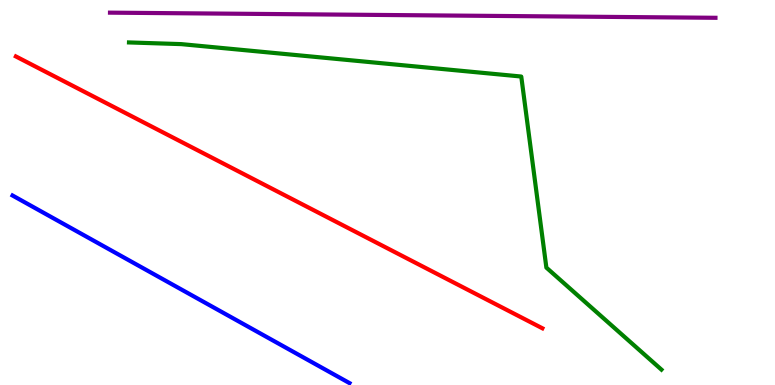[{'lines': ['blue', 'red'], 'intersections': []}, {'lines': ['green', 'red'], 'intersections': []}, {'lines': ['purple', 'red'], 'intersections': []}, {'lines': ['blue', 'green'], 'intersections': []}, {'lines': ['blue', 'purple'], 'intersections': []}, {'lines': ['green', 'purple'], 'intersections': []}]